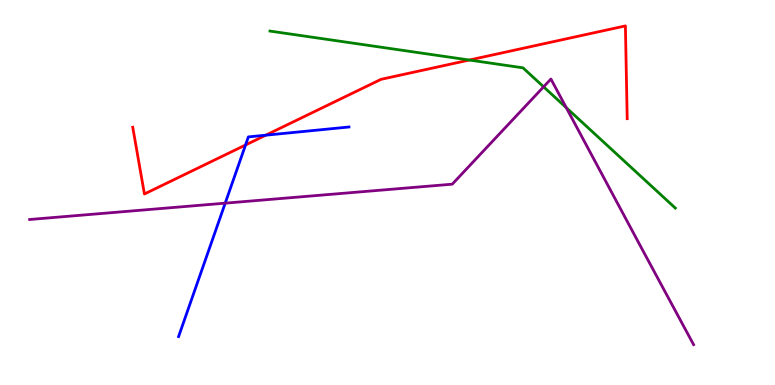[{'lines': ['blue', 'red'], 'intersections': [{'x': 3.17, 'y': 6.23}, {'x': 3.43, 'y': 6.49}]}, {'lines': ['green', 'red'], 'intersections': [{'x': 6.06, 'y': 8.44}]}, {'lines': ['purple', 'red'], 'intersections': []}, {'lines': ['blue', 'green'], 'intersections': []}, {'lines': ['blue', 'purple'], 'intersections': [{'x': 2.91, 'y': 4.72}]}, {'lines': ['green', 'purple'], 'intersections': [{'x': 7.01, 'y': 7.74}, {'x': 7.31, 'y': 7.2}]}]